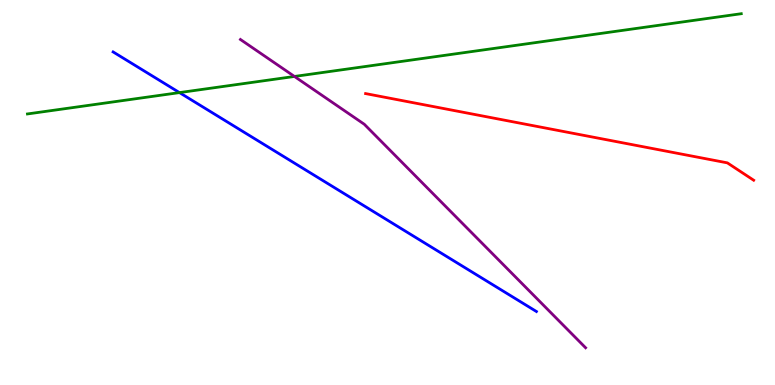[{'lines': ['blue', 'red'], 'intersections': []}, {'lines': ['green', 'red'], 'intersections': []}, {'lines': ['purple', 'red'], 'intersections': []}, {'lines': ['blue', 'green'], 'intersections': [{'x': 2.32, 'y': 7.59}]}, {'lines': ['blue', 'purple'], 'intersections': []}, {'lines': ['green', 'purple'], 'intersections': [{'x': 3.8, 'y': 8.01}]}]